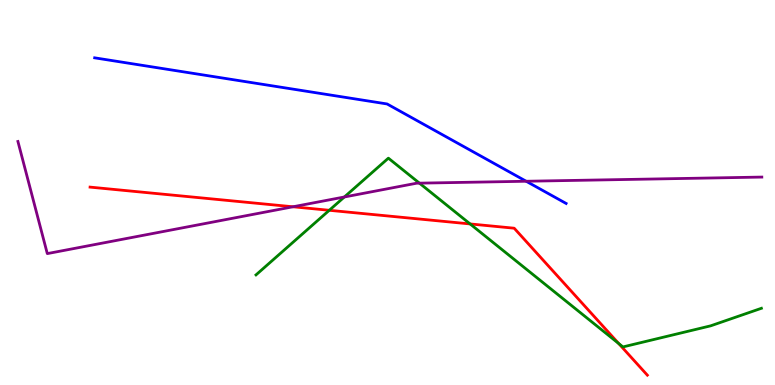[{'lines': ['blue', 'red'], 'intersections': []}, {'lines': ['green', 'red'], 'intersections': [{'x': 4.25, 'y': 4.54}, {'x': 6.07, 'y': 4.18}, {'x': 7.98, 'y': 1.08}]}, {'lines': ['purple', 'red'], 'intersections': [{'x': 3.78, 'y': 4.63}]}, {'lines': ['blue', 'green'], 'intersections': []}, {'lines': ['blue', 'purple'], 'intersections': [{'x': 6.79, 'y': 5.29}]}, {'lines': ['green', 'purple'], 'intersections': [{'x': 4.44, 'y': 4.88}, {'x': 5.41, 'y': 5.24}]}]